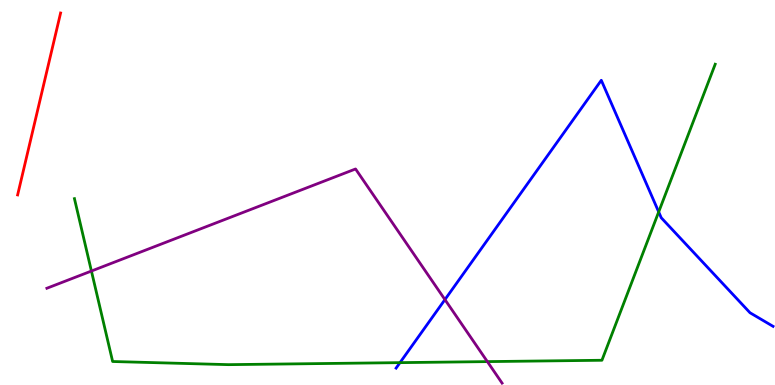[{'lines': ['blue', 'red'], 'intersections': []}, {'lines': ['green', 'red'], 'intersections': []}, {'lines': ['purple', 'red'], 'intersections': []}, {'lines': ['blue', 'green'], 'intersections': [{'x': 5.16, 'y': 0.581}, {'x': 8.5, 'y': 4.5}]}, {'lines': ['blue', 'purple'], 'intersections': [{'x': 5.74, 'y': 2.22}]}, {'lines': ['green', 'purple'], 'intersections': [{'x': 1.18, 'y': 2.96}, {'x': 6.29, 'y': 0.608}]}]